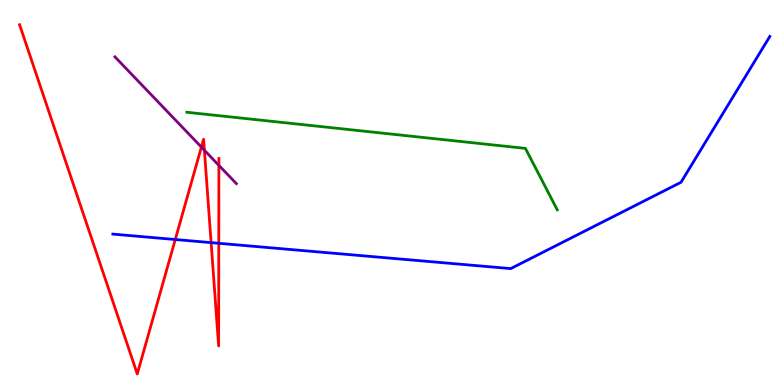[{'lines': ['blue', 'red'], 'intersections': [{'x': 2.26, 'y': 3.78}, {'x': 2.72, 'y': 3.7}, {'x': 2.82, 'y': 3.68}]}, {'lines': ['green', 'red'], 'intersections': []}, {'lines': ['purple', 'red'], 'intersections': [{'x': 2.6, 'y': 6.18}, {'x': 2.64, 'y': 6.1}, {'x': 2.82, 'y': 5.7}]}, {'lines': ['blue', 'green'], 'intersections': []}, {'lines': ['blue', 'purple'], 'intersections': []}, {'lines': ['green', 'purple'], 'intersections': []}]